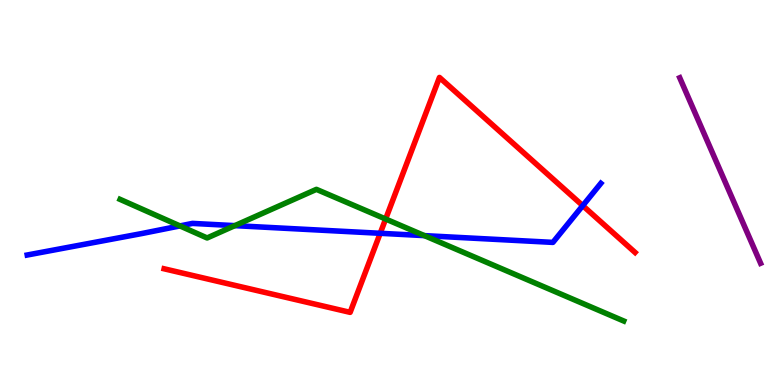[{'lines': ['blue', 'red'], 'intersections': [{'x': 4.91, 'y': 3.94}, {'x': 7.52, 'y': 4.66}]}, {'lines': ['green', 'red'], 'intersections': [{'x': 4.98, 'y': 4.31}]}, {'lines': ['purple', 'red'], 'intersections': []}, {'lines': ['blue', 'green'], 'intersections': [{'x': 2.32, 'y': 4.13}, {'x': 3.03, 'y': 4.14}, {'x': 5.48, 'y': 3.88}]}, {'lines': ['blue', 'purple'], 'intersections': []}, {'lines': ['green', 'purple'], 'intersections': []}]